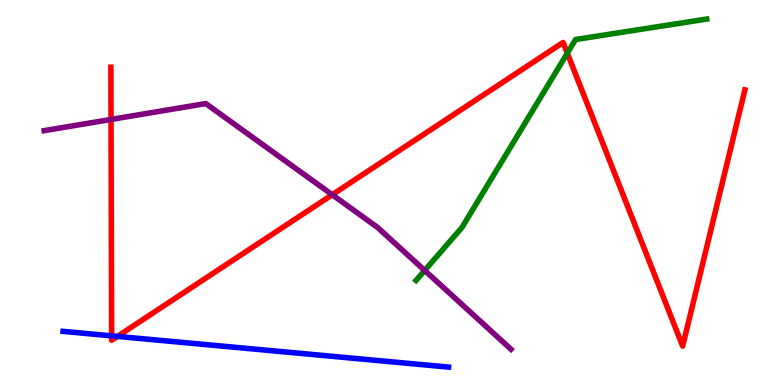[{'lines': ['blue', 'red'], 'intersections': [{'x': 1.44, 'y': 1.28}, {'x': 1.52, 'y': 1.26}]}, {'lines': ['green', 'red'], 'intersections': [{'x': 7.32, 'y': 8.62}]}, {'lines': ['purple', 'red'], 'intersections': [{'x': 1.43, 'y': 6.9}, {'x': 4.29, 'y': 4.94}]}, {'lines': ['blue', 'green'], 'intersections': []}, {'lines': ['blue', 'purple'], 'intersections': []}, {'lines': ['green', 'purple'], 'intersections': [{'x': 5.48, 'y': 2.98}]}]